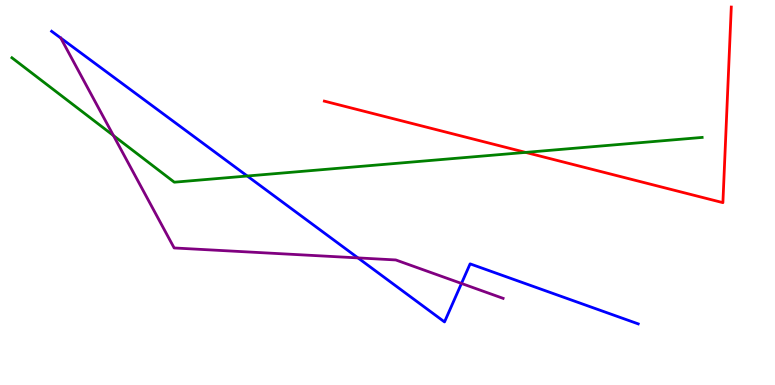[{'lines': ['blue', 'red'], 'intersections': []}, {'lines': ['green', 'red'], 'intersections': [{'x': 6.78, 'y': 6.04}]}, {'lines': ['purple', 'red'], 'intersections': []}, {'lines': ['blue', 'green'], 'intersections': [{'x': 3.19, 'y': 5.43}]}, {'lines': ['blue', 'purple'], 'intersections': [{'x': 4.62, 'y': 3.3}, {'x': 5.95, 'y': 2.64}]}, {'lines': ['green', 'purple'], 'intersections': [{'x': 1.46, 'y': 6.48}]}]